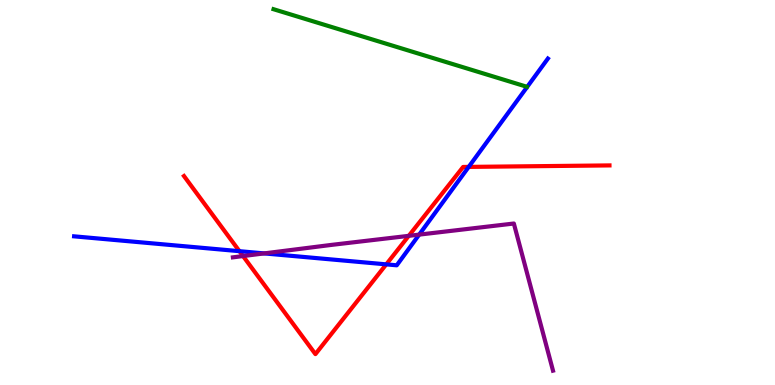[{'lines': ['blue', 'red'], 'intersections': [{'x': 3.09, 'y': 3.48}, {'x': 4.98, 'y': 3.13}, {'x': 6.05, 'y': 5.66}]}, {'lines': ['green', 'red'], 'intersections': []}, {'lines': ['purple', 'red'], 'intersections': [{'x': 3.14, 'y': 3.35}, {'x': 5.27, 'y': 3.87}]}, {'lines': ['blue', 'green'], 'intersections': []}, {'lines': ['blue', 'purple'], 'intersections': [{'x': 3.41, 'y': 3.42}, {'x': 5.41, 'y': 3.91}]}, {'lines': ['green', 'purple'], 'intersections': []}]